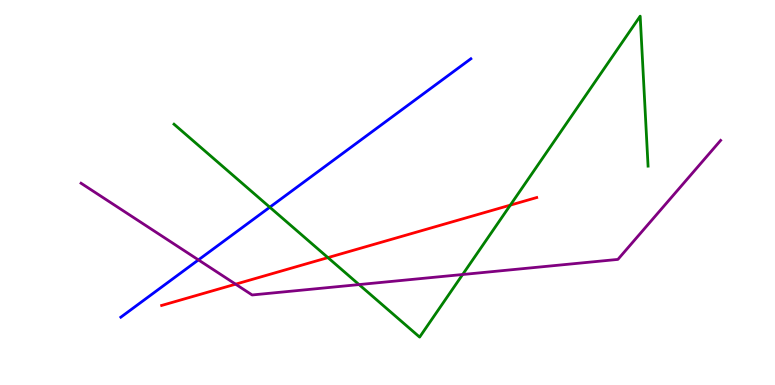[{'lines': ['blue', 'red'], 'intersections': []}, {'lines': ['green', 'red'], 'intersections': [{'x': 4.23, 'y': 3.31}, {'x': 6.58, 'y': 4.67}]}, {'lines': ['purple', 'red'], 'intersections': [{'x': 3.04, 'y': 2.62}]}, {'lines': ['blue', 'green'], 'intersections': [{'x': 3.48, 'y': 4.62}]}, {'lines': ['blue', 'purple'], 'intersections': [{'x': 2.56, 'y': 3.25}]}, {'lines': ['green', 'purple'], 'intersections': [{'x': 4.63, 'y': 2.61}, {'x': 5.97, 'y': 2.87}]}]